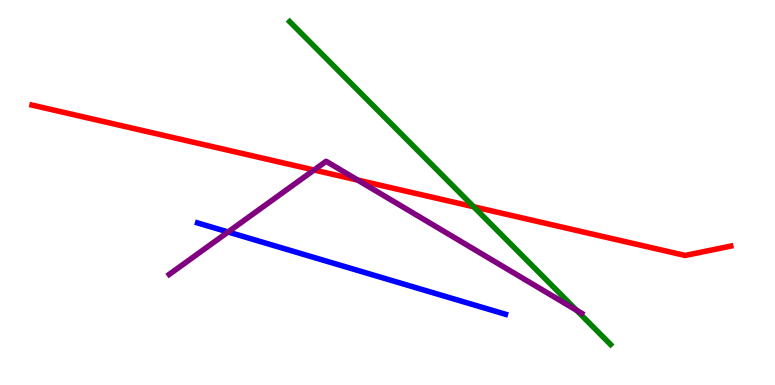[{'lines': ['blue', 'red'], 'intersections': []}, {'lines': ['green', 'red'], 'intersections': [{'x': 6.11, 'y': 4.63}]}, {'lines': ['purple', 'red'], 'intersections': [{'x': 4.05, 'y': 5.58}, {'x': 4.61, 'y': 5.32}]}, {'lines': ['blue', 'green'], 'intersections': []}, {'lines': ['blue', 'purple'], 'intersections': [{'x': 2.94, 'y': 3.97}]}, {'lines': ['green', 'purple'], 'intersections': [{'x': 7.44, 'y': 1.94}]}]